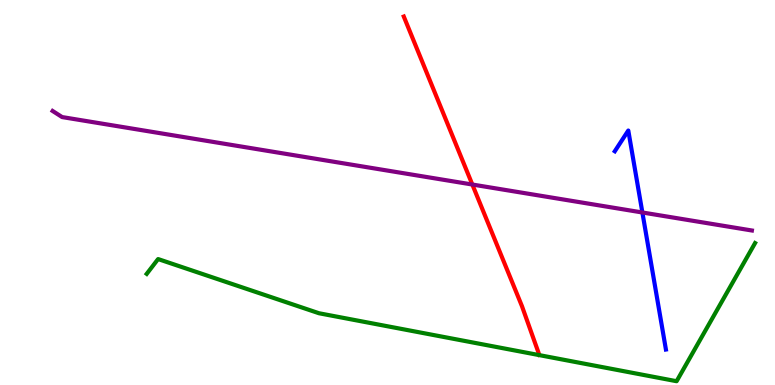[{'lines': ['blue', 'red'], 'intersections': []}, {'lines': ['green', 'red'], 'intersections': []}, {'lines': ['purple', 'red'], 'intersections': [{'x': 6.09, 'y': 5.21}]}, {'lines': ['blue', 'green'], 'intersections': []}, {'lines': ['blue', 'purple'], 'intersections': [{'x': 8.29, 'y': 4.48}]}, {'lines': ['green', 'purple'], 'intersections': []}]